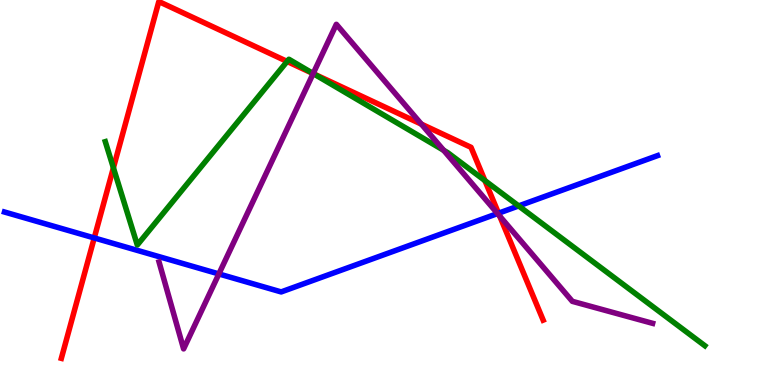[{'lines': ['blue', 'red'], 'intersections': [{'x': 1.22, 'y': 3.82}, {'x': 6.43, 'y': 4.46}]}, {'lines': ['green', 'red'], 'intersections': [{'x': 1.46, 'y': 5.64}, {'x': 3.7, 'y': 8.4}, {'x': 4.05, 'y': 8.08}, {'x': 6.26, 'y': 5.31}]}, {'lines': ['purple', 'red'], 'intersections': [{'x': 4.04, 'y': 8.09}, {'x': 5.44, 'y': 6.78}, {'x': 6.45, 'y': 4.39}]}, {'lines': ['blue', 'green'], 'intersections': [{'x': 6.69, 'y': 4.65}]}, {'lines': ['blue', 'purple'], 'intersections': [{'x': 2.82, 'y': 2.88}, {'x': 6.42, 'y': 4.45}]}, {'lines': ['green', 'purple'], 'intersections': [{'x': 4.04, 'y': 8.09}, {'x': 5.72, 'y': 6.1}]}]